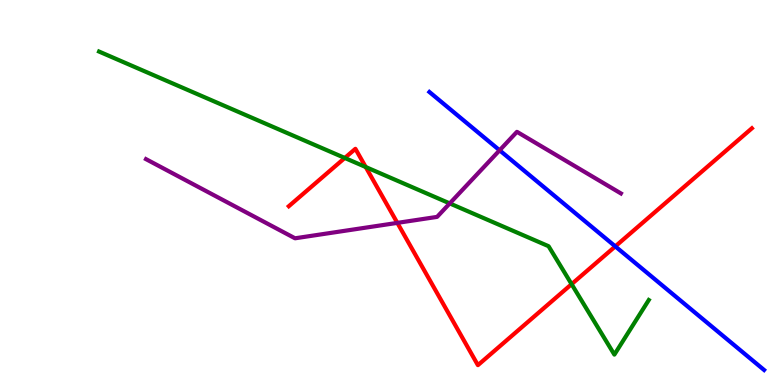[{'lines': ['blue', 'red'], 'intersections': [{'x': 7.94, 'y': 3.6}]}, {'lines': ['green', 'red'], 'intersections': [{'x': 4.45, 'y': 5.9}, {'x': 4.72, 'y': 5.66}, {'x': 7.38, 'y': 2.62}]}, {'lines': ['purple', 'red'], 'intersections': [{'x': 5.13, 'y': 4.21}]}, {'lines': ['blue', 'green'], 'intersections': []}, {'lines': ['blue', 'purple'], 'intersections': [{'x': 6.45, 'y': 6.1}]}, {'lines': ['green', 'purple'], 'intersections': [{'x': 5.8, 'y': 4.72}]}]